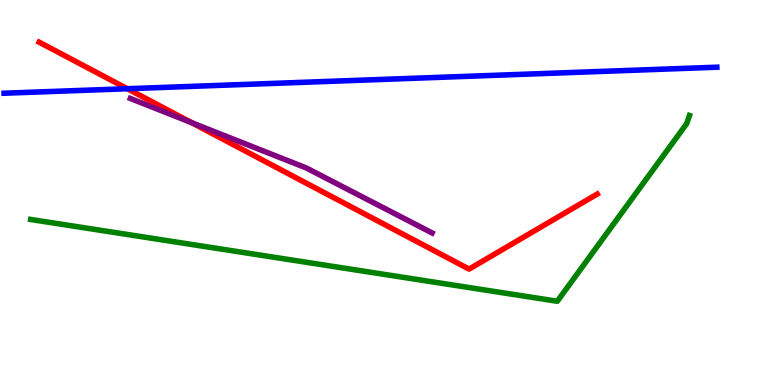[{'lines': ['blue', 'red'], 'intersections': [{'x': 1.64, 'y': 7.7}]}, {'lines': ['green', 'red'], 'intersections': []}, {'lines': ['purple', 'red'], 'intersections': [{'x': 2.47, 'y': 6.81}]}, {'lines': ['blue', 'green'], 'intersections': []}, {'lines': ['blue', 'purple'], 'intersections': []}, {'lines': ['green', 'purple'], 'intersections': []}]